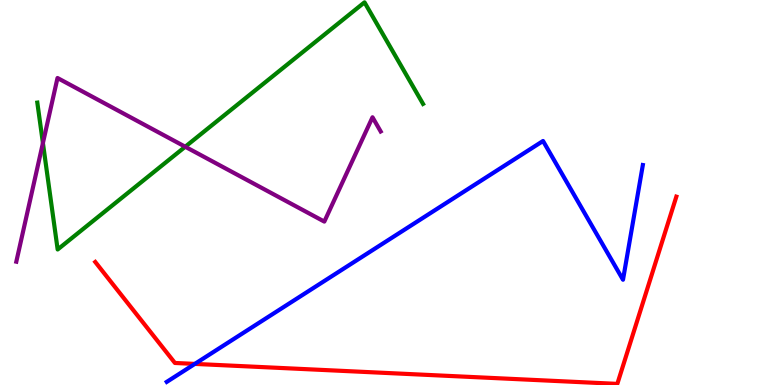[{'lines': ['blue', 'red'], 'intersections': [{'x': 2.51, 'y': 0.548}]}, {'lines': ['green', 'red'], 'intersections': []}, {'lines': ['purple', 'red'], 'intersections': []}, {'lines': ['blue', 'green'], 'intersections': []}, {'lines': ['blue', 'purple'], 'intersections': []}, {'lines': ['green', 'purple'], 'intersections': [{'x': 0.554, 'y': 6.28}, {'x': 2.39, 'y': 6.19}]}]